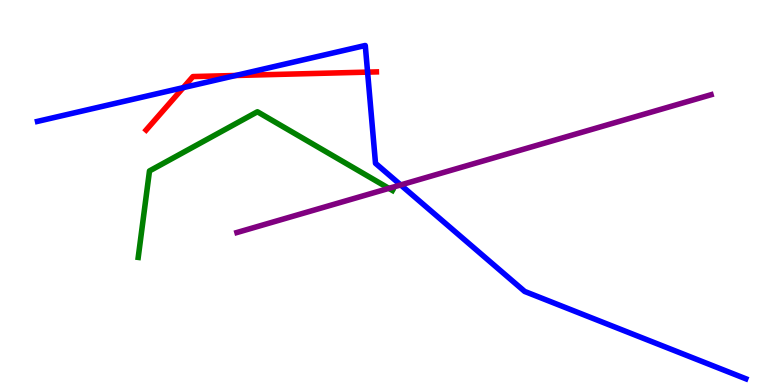[{'lines': ['blue', 'red'], 'intersections': [{'x': 2.36, 'y': 7.72}, {'x': 3.04, 'y': 8.04}, {'x': 4.74, 'y': 8.13}]}, {'lines': ['green', 'red'], 'intersections': []}, {'lines': ['purple', 'red'], 'intersections': []}, {'lines': ['blue', 'green'], 'intersections': []}, {'lines': ['blue', 'purple'], 'intersections': [{'x': 5.17, 'y': 5.2}]}, {'lines': ['green', 'purple'], 'intersections': [{'x': 5.02, 'y': 5.11}]}]